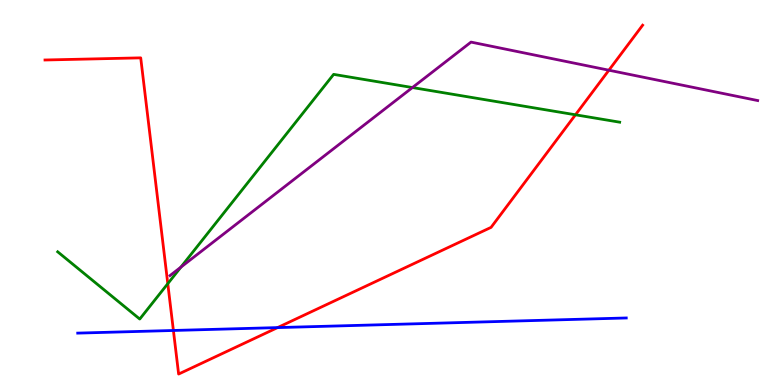[{'lines': ['blue', 'red'], 'intersections': [{'x': 2.24, 'y': 1.42}, {'x': 3.58, 'y': 1.49}]}, {'lines': ['green', 'red'], 'intersections': [{'x': 2.17, 'y': 2.63}, {'x': 7.43, 'y': 7.02}]}, {'lines': ['purple', 'red'], 'intersections': [{'x': 7.86, 'y': 8.18}]}, {'lines': ['blue', 'green'], 'intersections': []}, {'lines': ['blue', 'purple'], 'intersections': []}, {'lines': ['green', 'purple'], 'intersections': [{'x': 2.33, 'y': 3.06}, {'x': 5.32, 'y': 7.73}]}]